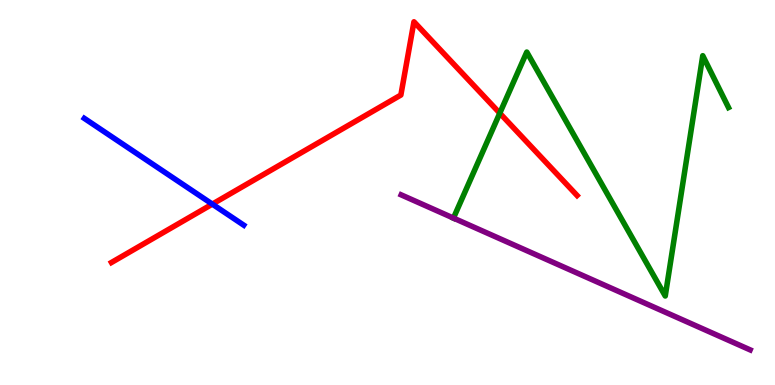[{'lines': ['blue', 'red'], 'intersections': [{'x': 2.74, 'y': 4.7}]}, {'lines': ['green', 'red'], 'intersections': [{'x': 6.45, 'y': 7.06}]}, {'lines': ['purple', 'red'], 'intersections': []}, {'lines': ['blue', 'green'], 'intersections': []}, {'lines': ['blue', 'purple'], 'intersections': []}, {'lines': ['green', 'purple'], 'intersections': [{'x': 5.85, 'y': 4.34}]}]